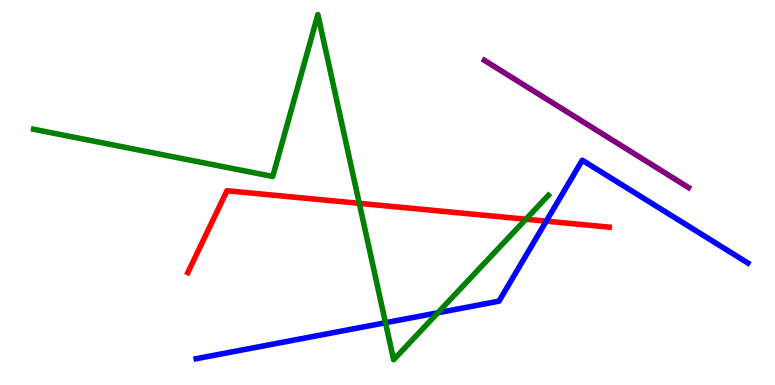[{'lines': ['blue', 'red'], 'intersections': [{'x': 7.05, 'y': 4.26}]}, {'lines': ['green', 'red'], 'intersections': [{'x': 4.64, 'y': 4.72}, {'x': 6.79, 'y': 4.31}]}, {'lines': ['purple', 'red'], 'intersections': []}, {'lines': ['blue', 'green'], 'intersections': [{'x': 4.97, 'y': 1.62}, {'x': 5.65, 'y': 1.88}]}, {'lines': ['blue', 'purple'], 'intersections': []}, {'lines': ['green', 'purple'], 'intersections': []}]